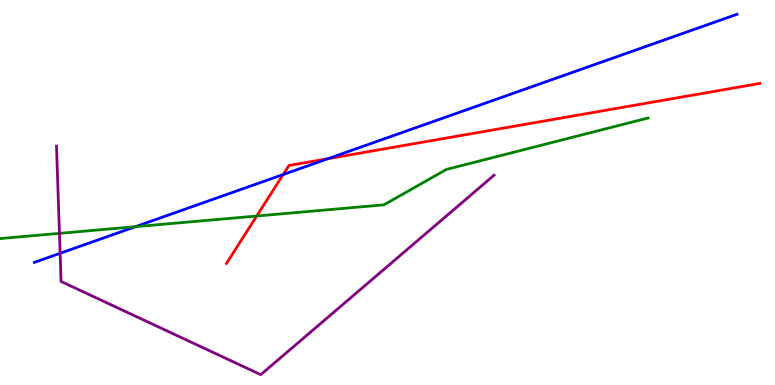[{'lines': ['blue', 'red'], 'intersections': [{'x': 3.65, 'y': 5.47}, {'x': 4.23, 'y': 5.88}]}, {'lines': ['green', 'red'], 'intersections': [{'x': 3.31, 'y': 4.39}]}, {'lines': ['purple', 'red'], 'intersections': []}, {'lines': ['blue', 'green'], 'intersections': [{'x': 1.75, 'y': 4.11}]}, {'lines': ['blue', 'purple'], 'intersections': [{'x': 0.776, 'y': 3.42}]}, {'lines': ['green', 'purple'], 'intersections': [{'x': 0.767, 'y': 3.94}]}]